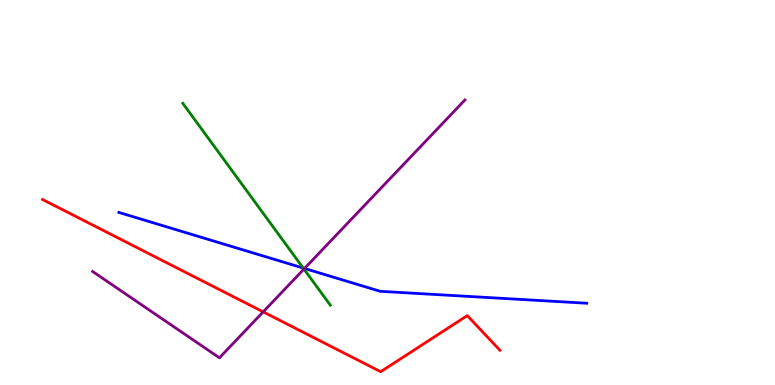[{'lines': ['blue', 'red'], 'intersections': []}, {'lines': ['green', 'red'], 'intersections': []}, {'lines': ['purple', 'red'], 'intersections': [{'x': 3.4, 'y': 1.9}]}, {'lines': ['blue', 'green'], 'intersections': [{'x': 3.91, 'y': 3.04}]}, {'lines': ['blue', 'purple'], 'intersections': [{'x': 3.93, 'y': 3.03}]}, {'lines': ['green', 'purple'], 'intersections': [{'x': 3.92, 'y': 3.01}]}]